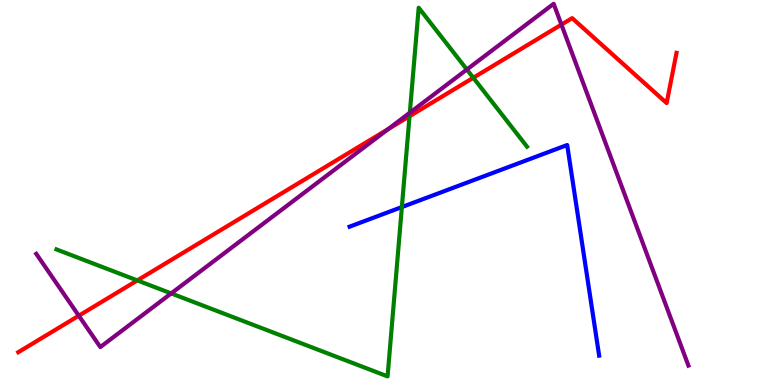[{'lines': ['blue', 'red'], 'intersections': []}, {'lines': ['green', 'red'], 'intersections': [{'x': 1.77, 'y': 2.72}, {'x': 5.28, 'y': 6.98}, {'x': 6.11, 'y': 7.98}]}, {'lines': ['purple', 'red'], 'intersections': [{'x': 1.02, 'y': 1.8}, {'x': 5.01, 'y': 6.65}, {'x': 7.24, 'y': 9.36}]}, {'lines': ['blue', 'green'], 'intersections': [{'x': 5.19, 'y': 4.62}]}, {'lines': ['blue', 'purple'], 'intersections': []}, {'lines': ['green', 'purple'], 'intersections': [{'x': 2.21, 'y': 2.38}, {'x': 5.29, 'y': 7.07}, {'x': 6.02, 'y': 8.19}]}]